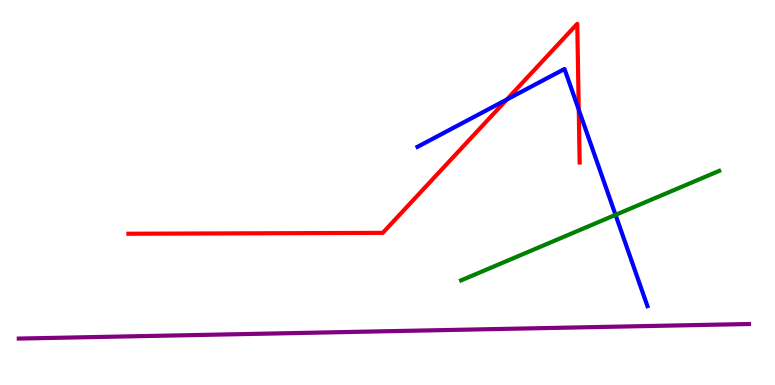[{'lines': ['blue', 'red'], 'intersections': [{'x': 6.54, 'y': 7.42}, {'x': 7.47, 'y': 7.15}]}, {'lines': ['green', 'red'], 'intersections': []}, {'lines': ['purple', 'red'], 'intersections': []}, {'lines': ['blue', 'green'], 'intersections': [{'x': 7.94, 'y': 4.42}]}, {'lines': ['blue', 'purple'], 'intersections': []}, {'lines': ['green', 'purple'], 'intersections': []}]